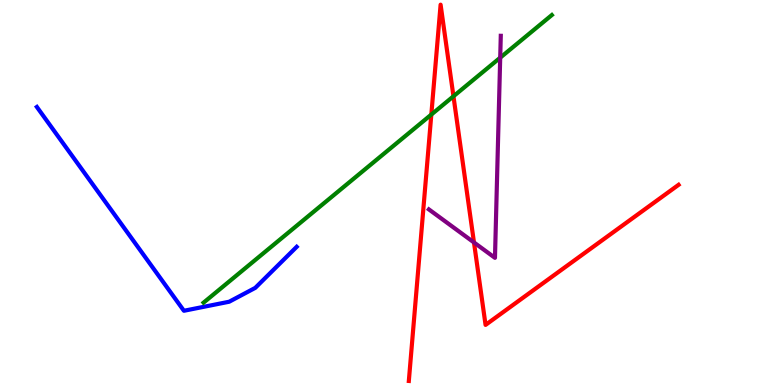[{'lines': ['blue', 'red'], 'intersections': []}, {'lines': ['green', 'red'], 'intersections': [{'x': 5.57, 'y': 7.02}, {'x': 5.85, 'y': 7.5}]}, {'lines': ['purple', 'red'], 'intersections': [{'x': 6.12, 'y': 3.7}]}, {'lines': ['blue', 'green'], 'intersections': []}, {'lines': ['blue', 'purple'], 'intersections': []}, {'lines': ['green', 'purple'], 'intersections': [{'x': 6.45, 'y': 8.5}]}]